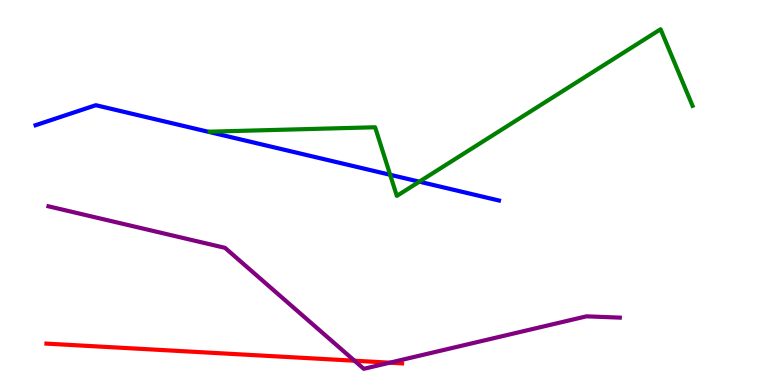[{'lines': ['blue', 'red'], 'intersections': []}, {'lines': ['green', 'red'], 'intersections': []}, {'lines': ['purple', 'red'], 'intersections': [{'x': 4.57, 'y': 0.631}, {'x': 5.03, 'y': 0.58}]}, {'lines': ['blue', 'green'], 'intersections': [{'x': 5.03, 'y': 5.46}, {'x': 5.41, 'y': 5.28}]}, {'lines': ['blue', 'purple'], 'intersections': []}, {'lines': ['green', 'purple'], 'intersections': []}]